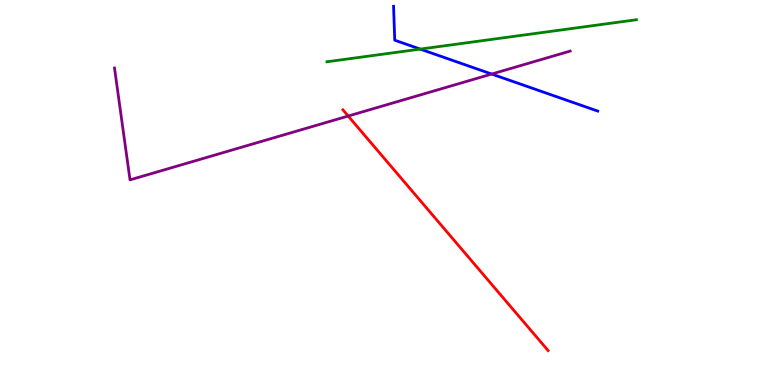[{'lines': ['blue', 'red'], 'intersections': []}, {'lines': ['green', 'red'], 'intersections': []}, {'lines': ['purple', 'red'], 'intersections': [{'x': 4.49, 'y': 6.99}]}, {'lines': ['blue', 'green'], 'intersections': [{'x': 5.42, 'y': 8.72}]}, {'lines': ['blue', 'purple'], 'intersections': [{'x': 6.34, 'y': 8.08}]}, {'lines': ['green', 'purple'], 'intersections': []}]